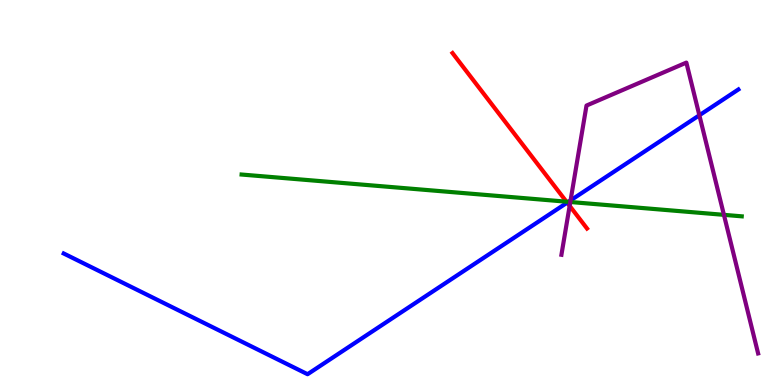[{'lines': ['blue', 'red'], 'intersections': [{'x': 7.32, 'y': 4.74}]}, {'lines': ['green', 'red'], 'intersections': [{'x': 7.31, 'y': 4.76}]}, {'lines': ['purple', 'red'], 'intersections': [{'x': 7.35, 'y': 4.65}]}, {'lines': ['blue', 'green'], 'intersections': [{'x': 7.33, 'y': 4.76}]}, {'lines': ['blue', 'purple'], 'intersections': [{'x': 7.36, 'y': 4.8}, {'x': 9.02, 'y': 7.01}]}, {'lines': ['green', 'purple'], 'intersections': [{'x': 7.36, 'y': 4.75}, {'x': 9.34, 'y': 4.42}]}]